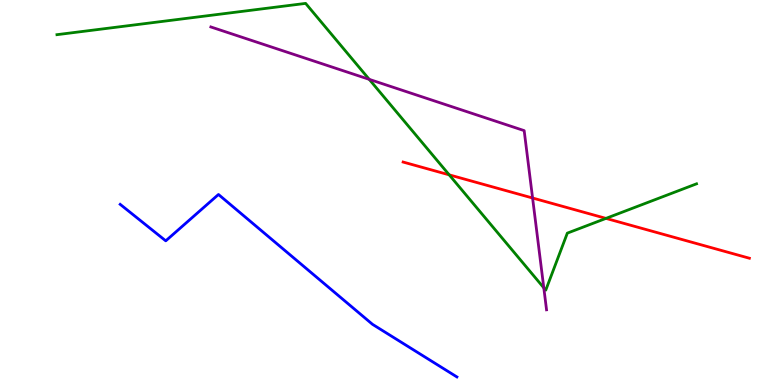[{'lines': ['blue', 'red'], 'intersections': []}, {'lines': ['green', 'red'], 'intersections': [{'x': 5.8, 'y': 5.46}, {'x': 7.82, 'y': 4.33}]}, {'lines': ['purple', 'red'], 'intersections': [{'x': 6.87, 'y': 4.86}]}, {'lines': ['blue', 'green'], 'intersections': []}, {'lines': ['blue', 'purple'], 'intersections': []}, {'lines': ['green', 'purple'], 'intersections': [{'x': 4.76, 'y': 7.94}, {'x': 7.02, 'y': 2.52}]}]